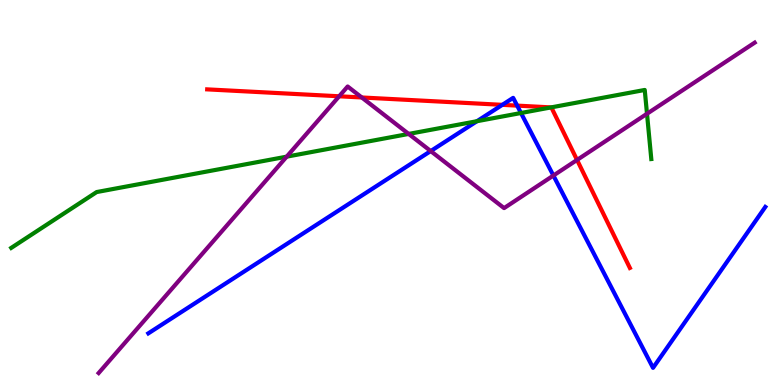[{'lines': ['blue', 'red'], 'intersections': [{'x': 6.48, 'y': 7.28}, {'x': 6.67, 'y': 7.26}]}, {'lines': ['green', 'red'], 'intersections': [{'x': 7.11, 'y': 7.21}]}, {'lines': ['purple', 'red'], 'intersections': [{'x': 4.38, 'y': 7.5}, {'x': 4.67, 'y': 7.47}, {'x': 7.45, 'y': 5.85}]}, {'lines': ['blue', 'green'], 'intersections': [{'x': 6.15, 'y': 6.85}, {'x': 6.72, 'y': 7.06}]}, {'lines': ['blue', 'purple'], 'intersections': [{'x': 5.56, 'y': 6.08}, {'x': 7.14, 'y': 5.44}]}, {'lines': ['green', 'purple'], 'intersections': [{'x': 3.7, 'y': 5.93}, {'x': 5.27, 'y': 6.52}, {'x': 8.35, 'y': 7.05}]}]